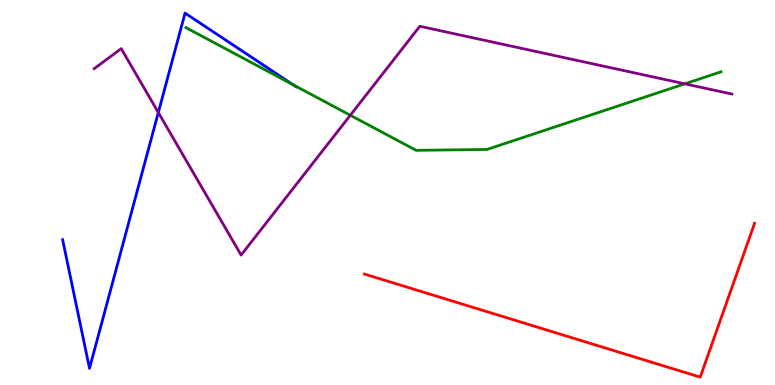[{'lines': ['blue', 'red'], 'intersections': []}, {'lines': ['green', 'red'], 'intersections': []}, {'lines': ['purple', 'red'], 'intersections': []}, {'lines': ['blue', 'green'], 'intersections': [{'x': 3.78, 'y': 7.8}]}, {'lines': ['blue', 'purple'], 'intersections': [{'x': 2.04, 'y': 7.08}]}, {'lines': ['green', 'purple'], 'intersections': [{'x': 4.52, 'y': 7.01}, {'x': 8.84, 'y': 7.82}]}]